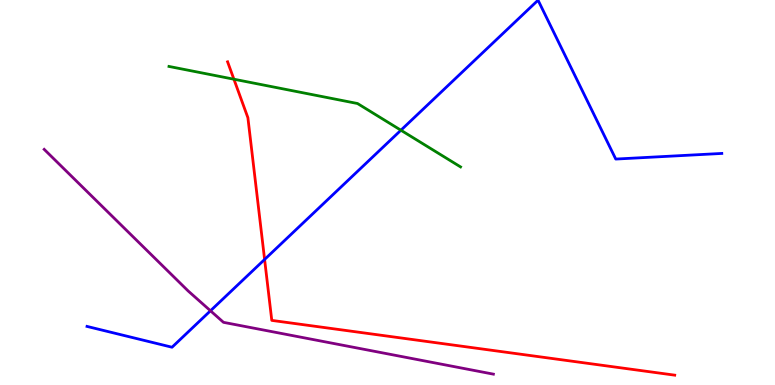[{'lines': ['blue', 'red'], 'intersections': [{'x': 3.41, 'y': 3.26}]}, {'lines': ['green', 'red'], 'intersections': [{'x': 3.02, 'y': 7.94}]}, {'lines': ['purple', 'red'], 'intersections': []}, {'lines': ['blue', 'green'], 'intersections': [{'x': 5.17, 'y': 6.62}]}, {'lines': ['blue', 'purple'], 'intersections': [{'x': 2.72, 'y': 1.93}]}, {'lines': ['green', 'purple'], 'intersections': []}]